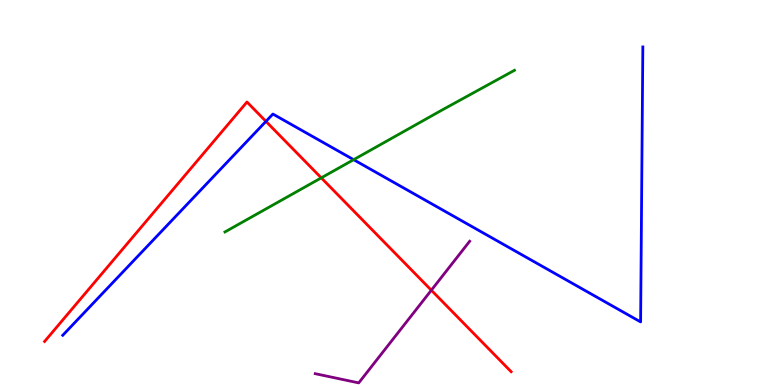[{'lines': ['blue', 'red'], 'intersections': [{'x': 3.43, 'y': 6.85}]}, {'lines': ['green', 'red'], 'intersections': [{'x': 4.15, 'y': 5.38}]}, {'lines': ['purple', 'red'], 'intersections': [{'x': 5.57, 'y': 2.46}]}, {'lines': ['blue', 'green'], 'intersections': [{'x': 4.56, 'y': 5.85}]}, {'lines': ['blue', 'purple'], 'intersections': []}, {'lines': ['green', 'purple'], 'intersections': []}]